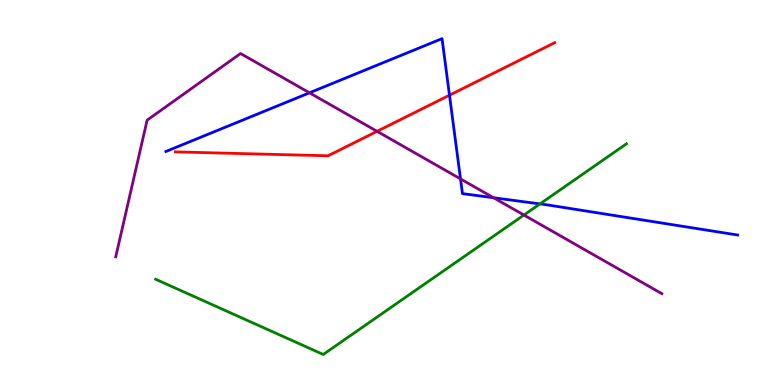[{'lines': ['blue', 'red'], 'intersections': [{'x': 5.8, 'y': 7.53}]}, {'lines': ['green', 'red'], 'intersections': []}, {'lines': ['purple', 'red'], 'intersections': [{'x': 4.87, 'y': 6.59}]}, {'lines': ['blue', 'green'], 'intersections': [{'x': 6.97, 'y': 4.7}]}, {'lines': ['blue', 'purple'], 'intersections': [{'x': 3.99, 'y': 7.59}, {'x': 5.94, 'y': 5.35}, {'x': 6.37, 'y': 4.86}]}, {'lines': ['green', 'purple'], 'intersections': [{'x': 6.76, 'y': 4.41}]}]